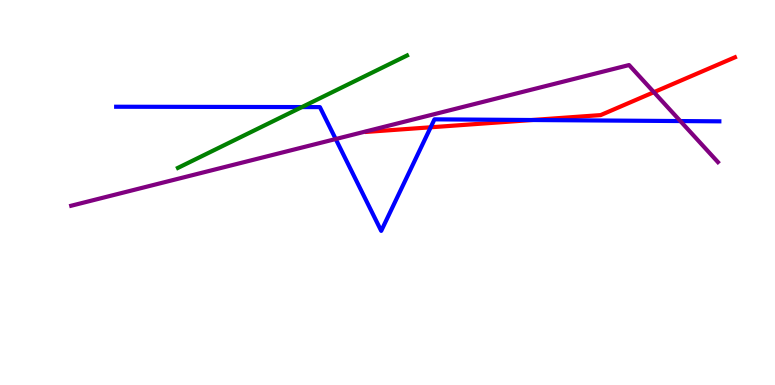[{'lines': ['blue', 'red'], 'intersections': [{'x': 5.56, 'y': 6.69}, {'x': 6.87, 'y': 6.88}]}, {'lines': ['green', 'red'], 'intersections': []}, {'lines': ['purple', 'red'], 'intersections': [{'x': 8.44, 'y': 7.61}]}, {'lines': ['blue', 'green'], 'intersections': [{'x': 3.9, 'y': 7.22}]}, {'lines': ['blue', 'purple'], 'intersections': [{'x': 4.33, 'y': 6.39}, {'x': 8.78, 'y': 6.86}]}, {'lines': ['green', 'purple'], 'intersections': []}]